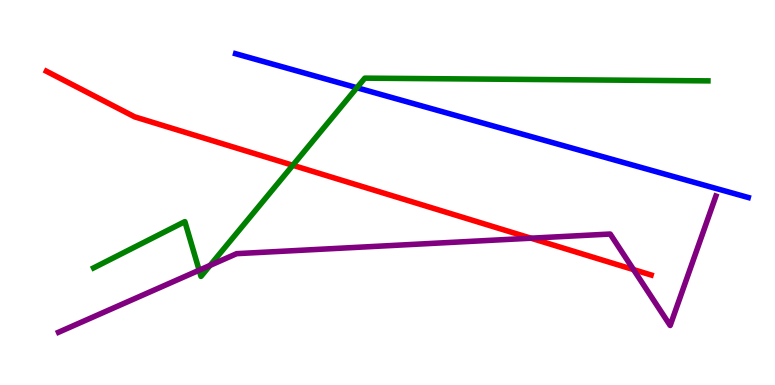[{'lines': ['blue', 'red'], 'intersections': []}, {'lines': ['green', 'red'], 'intersections': [{'x': 3.78, 'y': 5.71}]}, {'lines': ['purple', 'red'], 'intersections': [{'x': 6.85, 'y': 3.81}, {'x': 8.17, 'y': 3.0}]}, {'lines': ['blue', 'green'], 'intersections': [{'x': 4.61, 'y': 7.72}]}, {'lines': ['blue', 'purple'], 'intersections': []}, {'lines': ['green', 'purple'], 'intersections': [{'x': 2.57, 'y': 2.98}, {'x': 2.71, 'y': 3.11}]}]